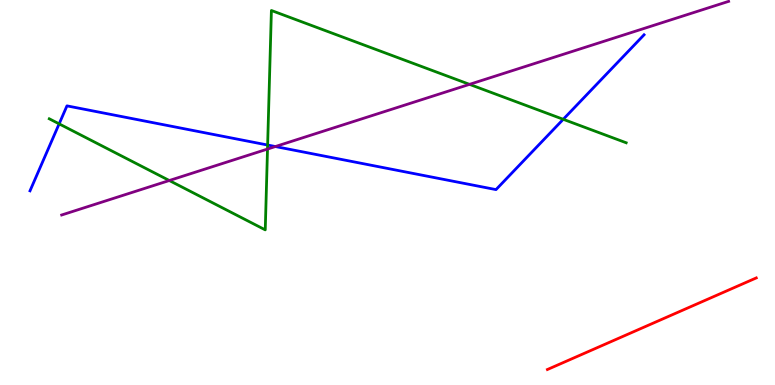[{'lines': ['blue', 'red'], 'intersections': []}, {'lines': ['green', 'red'], 'intersections': []}, {'lines': ['purple', 'red'], 'intersections': []}, {'lines': ['blue', 'green'], 'intersections': [{'x': 0.763, 'y': 6.78}, {'x': 3.45, 'y': 6.23}, {'x': 7.27, 'y': 6.9}]}, {'lines': ['blue', 'purple'], 'intersections': [{'x': 3.55, 'y': 6.19}]}, {'lines': ['green', 'purple'], 'intersections': [{'x': 2.18, 'y': 5.31}, {'x': 3.45, 'y': 6.13}, {'x': 6.06, 'y': 7.81}]}]